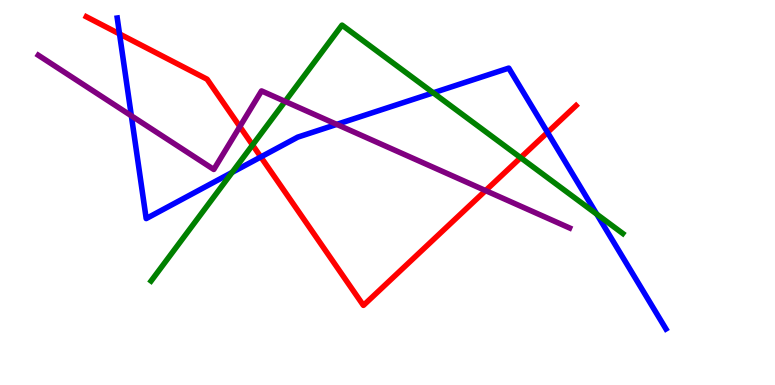[{'lines': ['blue', 'red'], 'intersections': [{'x': 1.54, 'y': 9.12}, {'x': 3.37, 'y': 5.92}, {'x': 7.06, 'y': 6.56}]}, {'lines': ['green', 'red'], 'intersections': [{'x': 3.26, 'y': 6.23}, {'x': 6.72, 'y': 5.9}]}, {'lines': ['purple', 'red'], 'intersections': [{'x': 3.09, 'y': 6.71}, {'x': 6.27, 'y': 5.05}]}, {'lines': ['blue', 'green'], 'intersections': [{'x': 3.0, 'y': 5.52}, {'x': 5.59, 'y': 7.59}, {'x': 7.7, 'y': 4.44}]}, {'lines': ['blue', 'purple'], 'intersections': [{'x': 1.69, 'y': 6.99}, {'x': 4.35, 'y': 6.77}]}, {'lines': ['green', 'purple'], 'intersections': [{'x': 3.68, 'y': 7.37}]}]